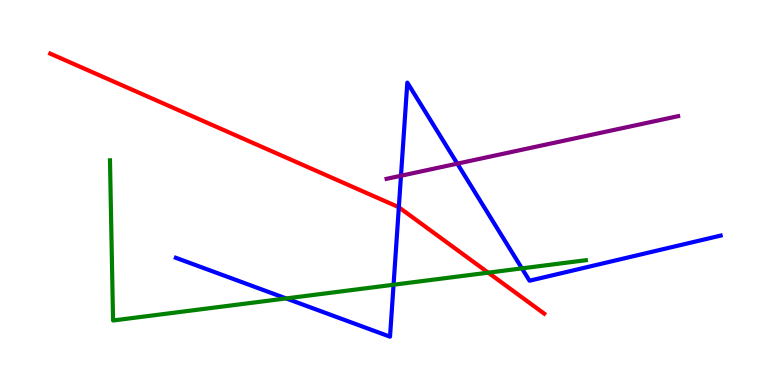[{'lines': ['blue', 'red'], 'intersections': [{'x': 5.15, 'y': 4.62}]}, {'lines': ['green', 'red'], 'intersections': [{'x': 6.3, 'y': 2.92}]}, {'lines': ['purple', 'red'], 'intersections': []}, {'lines': ['blue', 'green'], 'intersections': [{'x': 3.69, 'y': 2.25}, {'x': 5.08, 'y': 2.6}, {'x': 6.73, 'y': 3.03}]}, {'lines': ['blue', 'purple'], 'intersections': [{'x': 5.17, 'y': 5.44}, {'x': 5.9, 'y': 5.75}]}, {'lines': ['green', 'purple'], 'intersections': []}]